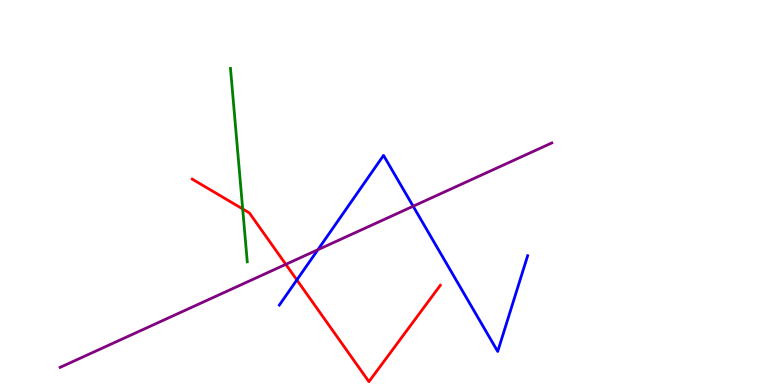[{'lines': ['blue', 'red'], 'intersections': [{'x': 3.83, 'y': 2.73}]}, {'lines': ['green', 'red'], 'intersections': [{'x': 3.13, 'y': 4.57}]}, {'lines': ['purple', 'red'], 'intersections': [{'x': 3.69, 'y': 3.13}]}, {'lines': ['blue', 'green'], 'intersections': []}, {'lines': ['blue', 'purple'], 'intersections': [{'x': 4.1, 'y': 3.51}, {'x': 5.33, 'y': 4.64}]}, {'lines': ['green', 'purple'], 'intersections': []}]